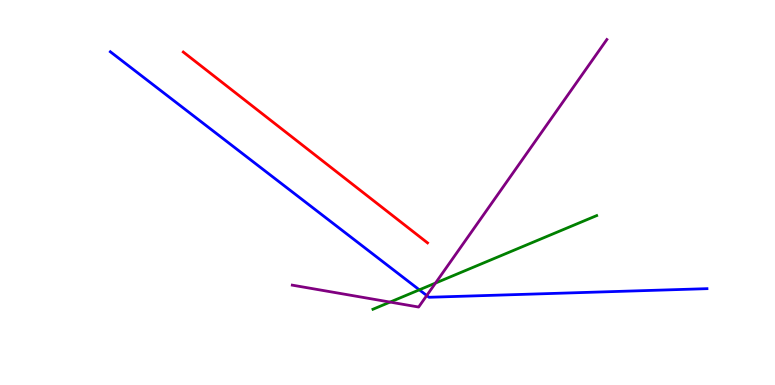[{'lines': ['blue', 'red'], 'intersections': []}, {'lines': ['green', 'red'], 'intersections': []}, {'lines': ['purple', 'red'], 'intersections': []}, {'lines': ['blue', 'green'], 'intersections': [{'x': 5.41, 'y': 2.47}]}, {'lines': ['blue', 'purple'], 'intersections': [{'x': 5.51, 'y': 2.32}]}, {'lines': ['green', 'purple'], 'intersections': [{'x': 5.03, 'y': 2.15}, {'x': 5.62, 'y': 2.65}]}]